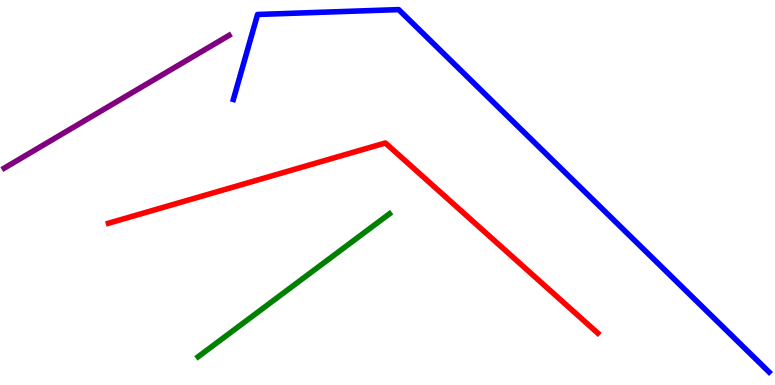[{'lines': ['blue', 'red'], 'intersections': []}, {'lines': ['green', 'red'], 'intersections': []}, {'lines': ['purple', 'red'], 'intersections': []}, {'lines': ['blue', 'green'], 'intersections': []}, {'lines': ['blue', 'purple'], 'intersections': []}, {'lines': ['green', 'purple'], 'intersections': []}]